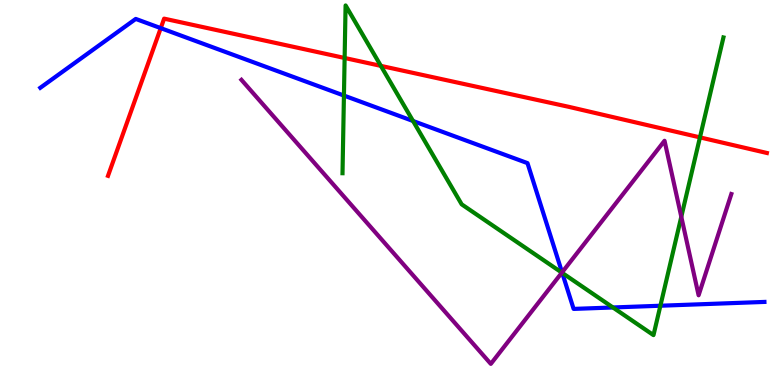[{'lines': ['blue', 'red'], 'intersections': [{'x': 2.07, 'y': 9.27}]}, {'lines': ['green', 'red'], 'intersections': [{'x': 4.45, 'y': 8.49}, {'x': 4.91, 'y': 8.29}, {'x': 9.03, 'y': 6.43}]}, {'lines': ['purple', 'red'], 'intersections': []}, {'lines': ['blue', 'green'], 'intersections': [{'x': 4.44, 'y': 7.52}, {'x': 5.33, 'y': 6.86}, {'x': 7.25, 'y': 2.91}, {'x': 7.91, 'y': 2.01}, {'x': 8.52, 'y': 2.06}]}, {'lines': ['blue', 'purple'], 'intersections': [{'x': 7.25, 'y': 2.93}]}, {'lines': ['green', 'purple'], 'intersections': [{'x': 7.25, 'y': 2.92}, {'x': 8.79, 'y': 4.37}]}]